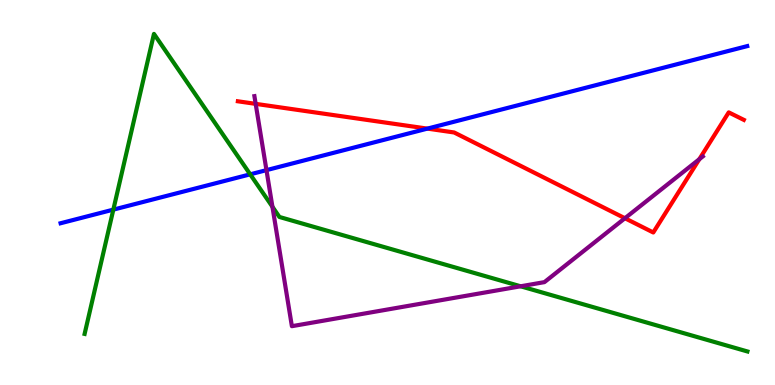[{'lines': ['blue', 'red'], 'intersections': [{'x': 5.51, 'y': 6.66}]}, {'lines': ['green', 'red'], 'intersections': []}, {'lines': ['purple', 'red'], 'intersections': [{'x': 3.3, 'y': 7.3}, {'x': 8.06, 'y': 4.33}, {'x': 9.02, 'y': 5.86}]}, {'lines': ['blue', 'green'], 'intersections': [{'x': 1.46, 'y': 4.55}, {'x': 3.23, 'y': 5.47}]}, {'lines': ['blue', 'purple'], 'intersections': [{'x': 3.44, 'y': 5.58}]}, {'lines': ['green', 'purple'], 'intersections': [{'x': 3.52, 'y': 4.63}, {'x': 6.72, 'y': 2.56}]}]